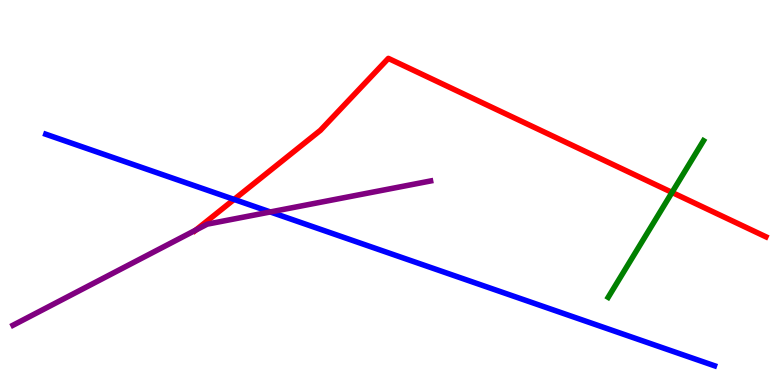[{'lines': ['blue', 'red'], 'intersections': [{'x': 3.02, 'y': 4.82}]}, {'lines': ['green', 'red'], 'intersections': [{'x': 8.67, 'y': 5.0}]}, {'lines': ['purple', 'red'], 'intersections': [{'x': 2.53, 'y': 4.02}]}, {'lines': ['blue', 'green'], 'intersections': []}, {'lines': ['blue', 'purple'], 'intersections': [{'x': 3.49, 'y': 4.49}]}, {'lines': ['green', 'purple'], 'intersections': []}]